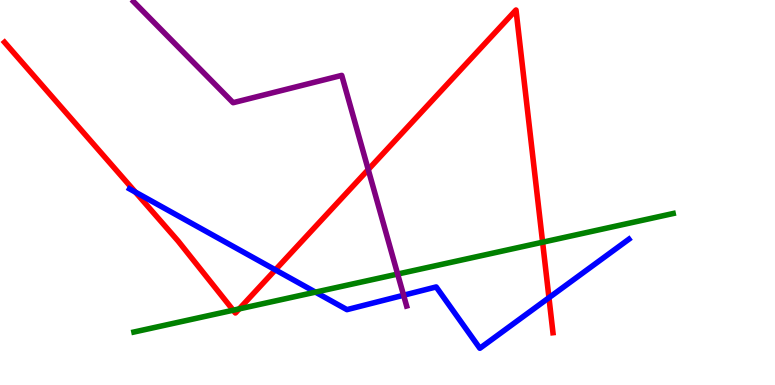[{'lines': ['blue', 'red'], 'intersections': [{'x': 1.75, 'y': 5.01}, {'x': 3.55, 'y': 2.99}, {'x': 7.08, 'y': 2.27}]}, {'lines': ['green', 'red'], 'intersections': [{'x': 3.01, 'y': 1.94}, {'x': 3.09, 'y': 1.98}, {'x': 7.0, 'y': 3.71}]}, {'lines': ['purple', 'red'], 'intersections': [{'x': 4.75, 'y': 5.6}]}, {'lines': ['blue', 'green'], 'intersections': [{'x': 4.07, 'y': 2.41}]}, {'lines': ['blue', 'purple'], 'intersections': [{'x': 5.21, 'y': 2.33}]}, {'lines': ['green', 'purple'], 'intersections': [{'x': 5.13, 'y': 2.88}]}]